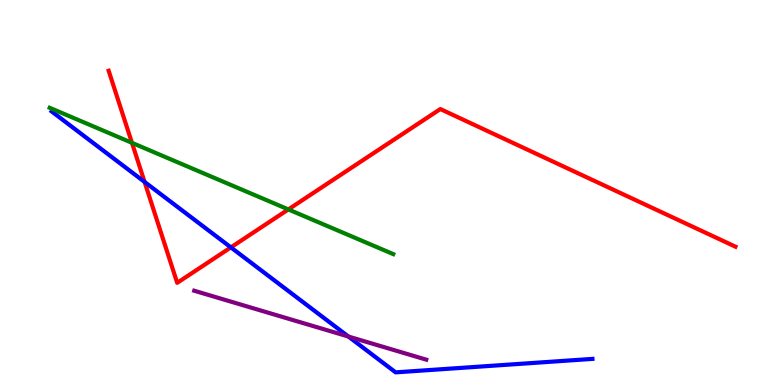[{'lines': ['blue', 'red'], 'intersections': [{'x': 1.87, 'y': 5.27}, {'x': 2.98, 'y': 3.57}]}, {'lines': ['green', 'red'], 'intersections': [{'x': 1.7, 'y': 6.29}, {'x': 3.72, 'y': 4.56}]}, {'lines': ['purple', 'red'], 'intersections': []}, {'lines': ['blue', 'green'], 'intersections': []}, {'lines': ['blue', 'purple'], 'intersections': [{'x': 4.5, 'y': 1.26}]}, {'lines': ['green', 'purple'], 'intersections': []}]